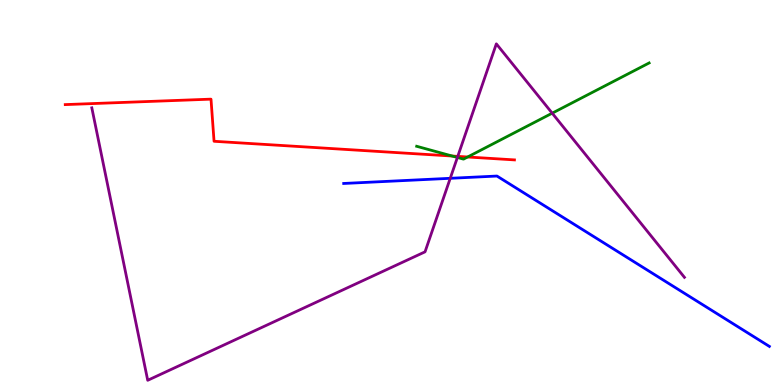[{'lines': ['blue', 'red'], 'intersections': []}, {'lines': ['green', 'red'], 'intersections': [{'x': 5.84, 'y': 5.95}, {'x': 6.03, 'y': 5.92}]}, {'lines': ['purple', 'red'], 'intersections': [{'x': 5.91, 'y': 5.94}]}, {'lines': ['blue', 'green'], 'intersections': []}, {'lines': ['blue', 'purple'], 'intersections': [{'x': 5.81, 'y': 5.37}]}, {'lines': ['green', 'purple'], 'intersections': [{'x': 5.9, 'y': 5.91}, {'x': 7.13, 'y': 7.06}]}]